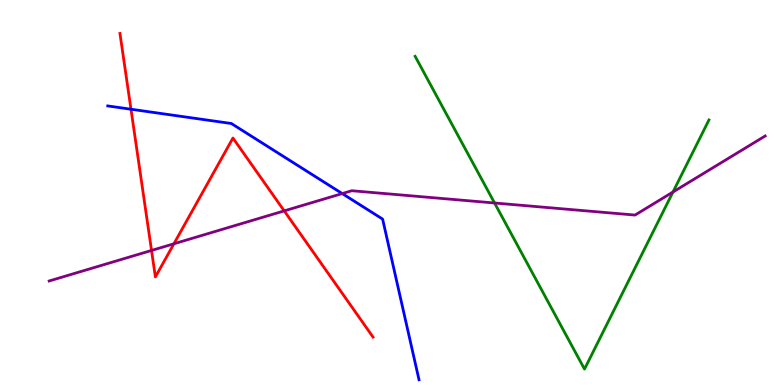[{'lines': ['blue', 'red'], 'intersections': [{'x': 1.69, 'y': 7.16}]}, {'lines': ['green', 'red'], 'intersections': []}, {'lines': ['purple', 'red'], 'intersections': [{'x': 1.96, 'y': 3.49}, {'x': 2.24, 'y': 3.67}, {'x': 3.67, 'y': 4.52}]}, {'lines': ['blue', 'green'], 'intersections': []}, {'lines': ['blue', 'purple'], 'intersections': [{'x': 4.42, 'y': 4.97}]}, {'lines': ['green', 'purple'], 'intersections': [{'x': 6.38, 'y': 4.73}, {'x': 8.68, 'y': 5.01}]}]